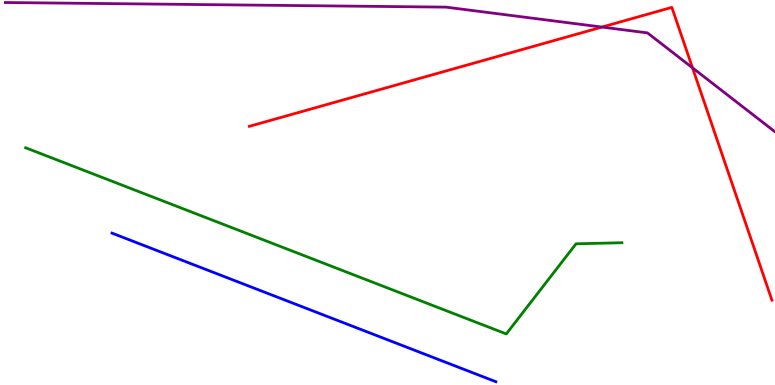[{'lines': ['blue', 'red'], 'intersections': []}, {'lines': ['green', 'red'], 'intersections': []}, {'lines': ['purple', 'red'], 'intersections': [{'x': 7.77, 'y': 9.3}, {'x': 8.94, 'y': 8.24}]}, {'lines': ['blue', 'green'], 'intersections': []}, {'lines': ['blue', 'purple'], 'intersections': []}, {'lines': ['green', 'purple'], 'intersections': []}]